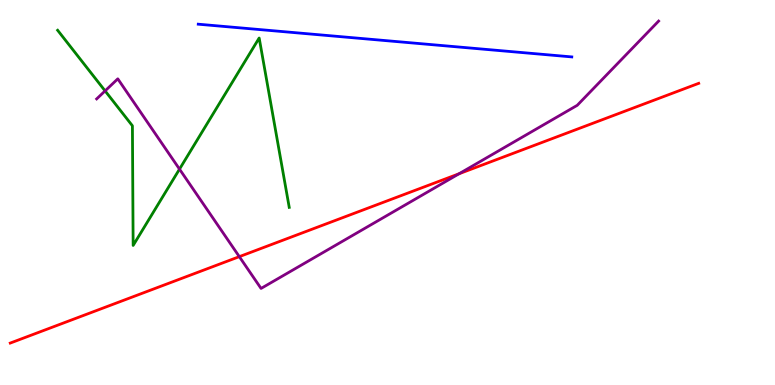[{'lines': ['blue', 'red'], 'intersections': []}, {'lines': ['green', 'red'], 'intersections': []}, {'lines': ['purple', 'red'], 'intersections': [{'x': 3.09, 'y': 3.33}, {'x': 5.92, 'y': 5.49}]}, {'lines': ['blue', 'green'], 'intersections': []}, {'lines': ['blue', 'purple'], 'intersections': []}, {'lines': ['green', 'purple'], 'intersections': [{'x': 1.36, 'y': 7.64}, {'x': 2.32, 'y': 5.61}]}]